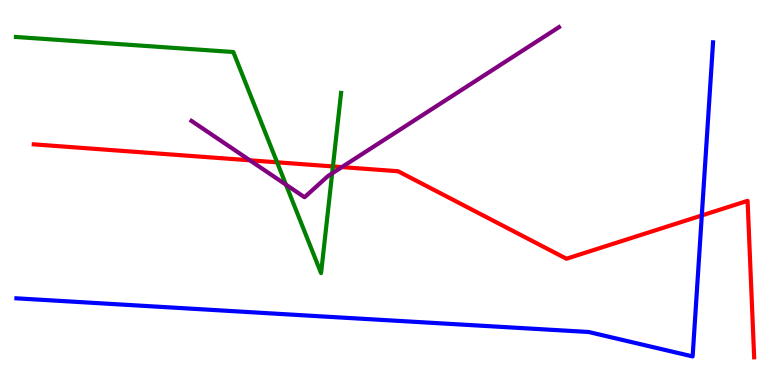[{'lines': ['blue', 'red'], 'intersections': [{'x': 9.06, 'y': 4.4}]}, {'lines': ['green', 'red'], 'intersections': [{'x': 3.58, 'y': 5.78}, {'x': 4.3, 'y': 5.68}]}, {'lines': ['purple', 'red'], 'intersections': [{'x': 3.22, 'y': 5.84}, {'x': 4.41, 'y': 5.66}]}, {'lines': ['blue', 'green'], 'intersections': []}, {'lines': ['blue', 'purple'], 'intersections': []}, {'lines': ['green', 'purple'], 'intersections': [{'x': 3.69, 'y': 5.2}, {'x': 4.29, 'y': 5.5}]}]